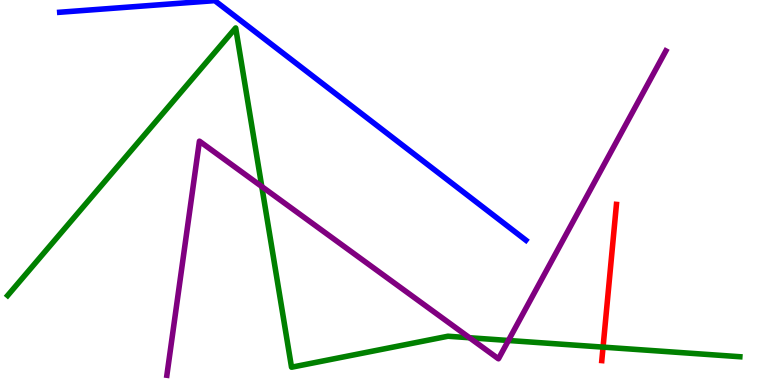[{'lines': ['blue', 'red'], 'intersections': []}, {'lines': ['green', 'red'], 'intersections': [{'x': 7.78, 'y': 0.984}]}, {'lines': ['purple', 'red'], 'intersections': []}, {'lines': ['blue', 'green'], 'intersections': []}, {'lines': ['blue', 'purple'], 'intersections': []}, {'lines': ['green', 'purple'], 'intersections': [{'x': 3.38, 'y': 5.15}, {'x': 6.06, 'y': 1.23}, {'x': 6.56, 'y': 1.16}]}]